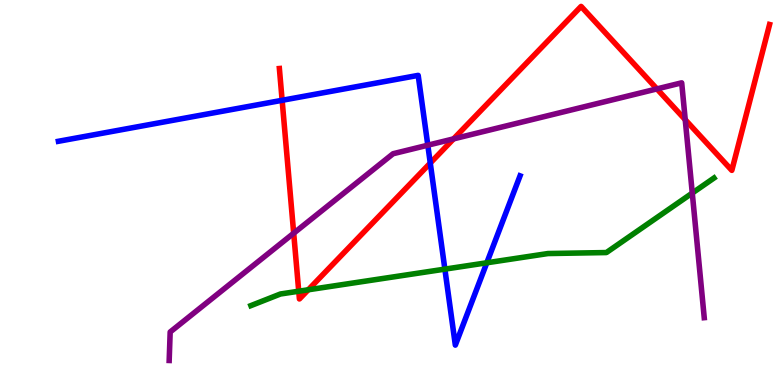[{'lines': ['blue', 'red'], 'intersections': [{'x': 3.64, 'y': 7.39}, {'x': 5.55, 'y': 5.76}]}, {'lines': ['green', 'red'], 'intersections': [{'x': 3.85, 'y': 2.44}, {'x': 3.98, 'y': 2.47}]}, {'lines': ['purple', 'red'], 'intersections': [{'x': 3.79, 'y': 3.94}, {'x': 5.85, 'y': 6.39}, {'x': 8.48, 'y': 7.69}, {'x': 8.84, 'y': 6.89}]}, {'lines': ['blue', 'green'], 'intersections': [{'x': 5.74, 'y': 3.01}, {'x': 6.28, 'y': 3.17}]}, {'lines': ['blue', 'purple'], 'intersections': [{'x': 5.52, 'y': 6.23}]}, {'lines': ['green', 'purple'], 'intersections': [{'x': 8.93, 'y': 4.99}]}]